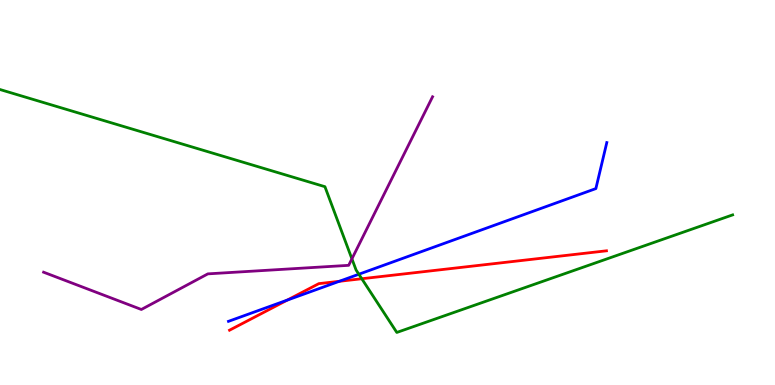[{'lines': ['blue', 'red'], 'intersections': [{'x': 3.71, 'y': 2.2}, {'x': 4.38, 'y': 2.69}]}, {'lines': ['green', 'red'], 'intersections': [{'x': 4.67, 'y': 2.76}]}, {'lines': ['purple', 'red'], 'intersections': []}, {'lines': ['blue', 'green'], 'intersections': [{'x': 4.63, 'y': 2.88}]}, {'lines': ['blue', 'purple'], 'intersections': []}, {'lines': ['green', 'purple'], 'intersections': [{'x': 4.54, 'y': 3.28}]}]